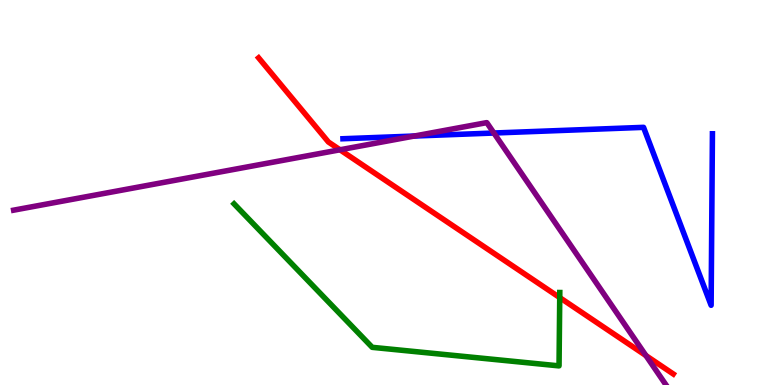[{'lines': ['blue', 'red'], 'intersections': []}, {'lines': ['green', 'red'], 'intersections': [{'x': 7.22, 'y': 2.27}]}, {'lines': ['purple', 'red'], 'intersections': [{'x': 4.39, 'y': 6.11}, {'x': 8.33, 'y': 0.764}]}, {'lines': ['blue', 'green'], 'intersections': []}, {'lines': ['blue', 'purple'], 'intersections': [{'x': 5.35, 'y': 6.47}, {'x': 6.37, 'y': 6.54}]}, {'lines': ['green', 'purple'], 'intersections': []}]